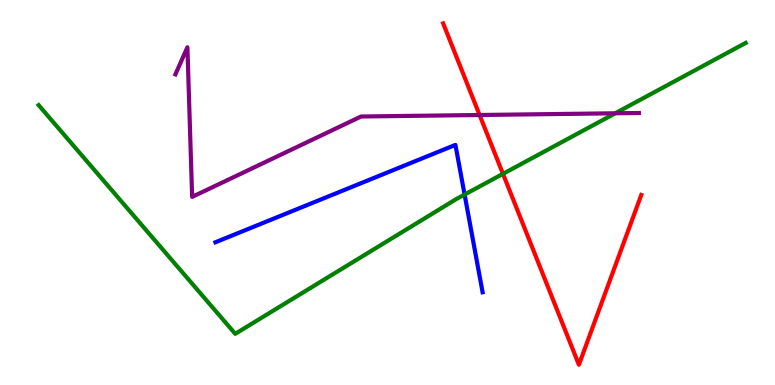[{'lines': ['blue', 'red'], 'intersections': []}, {'lines': ['green', 'red'], 'intersections': [{'x': 6.49, 'y': 5.48}]}, {'lines': ['purple', 'red'], 'intersections': [{'x': 6.19, 'y': 7.01}]}, {'lines': ['blue', 'green'], 'intersections': [{'x': 5.99, 'y': 4.95}]}, {'lines': ['blue', 'purple'], 'intersections': []}, {'lines': ['green', 'purple'], 'intersections': [{'x': 7.94, 'y': 7.06}]}]